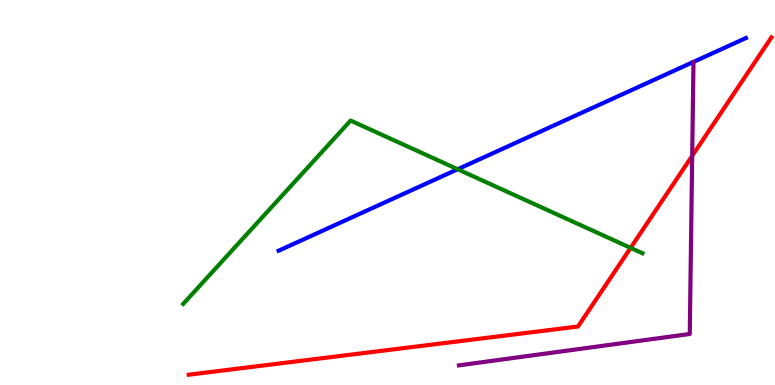[{'lines': ['blue', 'red'], 'intersections': []}, {'lines': ['green', 'red'], 'intersections': [{'x': 8.14, 'y': 3.56}]}, {'lines': ['purple', 'red'], 'intersections': [{'x': 8.93, 'y': 5.95}]}, {'lines': ['blue', 'green'], 'intersections': [{'x': 5.91, 'y': 5.6}]}, {'lines': ['blue', 'purple'], 'intersections': []}, {'lines': ['green', 'purple'], 'intersections': []}]